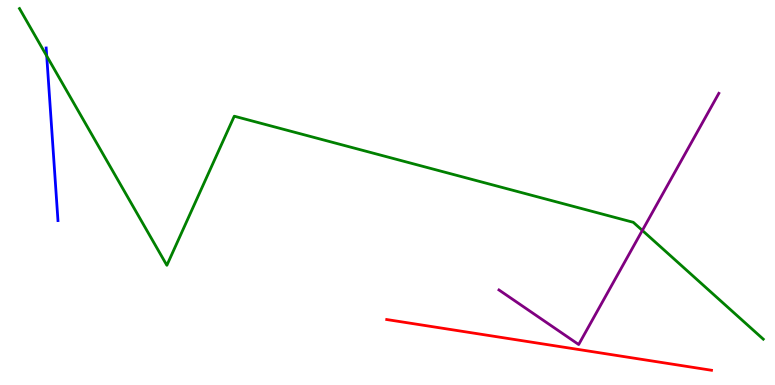[{'lines': ['blue', 'red'], 'intersections': []}, {'lines': ['green', 'red'], 'intersections': []}, {'lines': ['purple', 'red'], 'intersections': []}, {'lines': ['blue', 'green'], 'intersections': [{'x': 0.603, 'y': 8.55}]}, {'lines': ['blue', 'purple'], 'intersections': []}, {'lines': ['green', 'purple'], 'intersections': [{'x': 8.29, 'y': 4.01}]}]